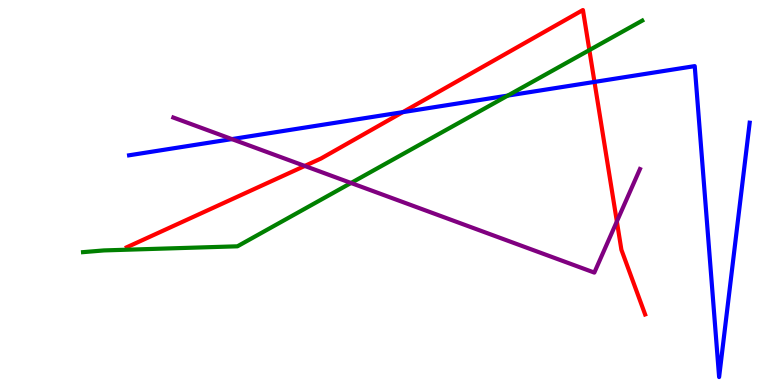[{'lines': ['blue', 'red'], 'intersections': [{'x': 5.2, 'y': 7.09}, {'x': 7.67, 'y': 7.87}]}, {'lines': ['green', 'red'], 'intersections': [{'x': 7.6, 'y': 8.7}]}, {'lines': ['purple', 'red'], 'intersections': [{'x': 3.93, 'y': 5.69}, {'x': 7.96, 'y': 4.25}]}, {'lines': ['blue', 'green'], 'intersections': [{'x': 6.55, 'y': 7.52}]}, {'lines': ['blue', 'purple'], 'intersections': [{'x': 2.99, 'y': 6.39}]}, {'lines': ['green', 'purple'], 'intersections': [{'x': 4.53, 'y': 5.25}]}]